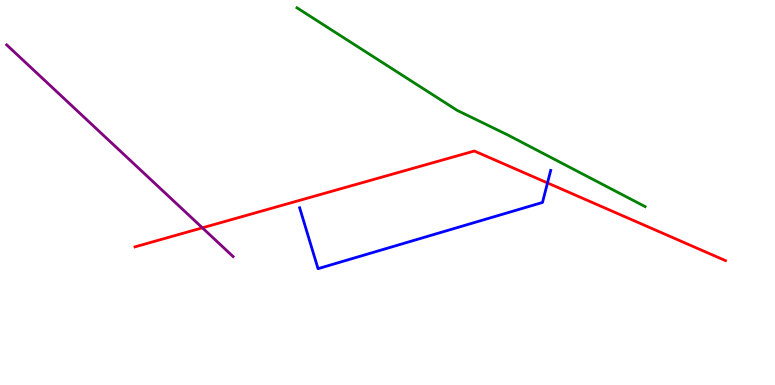[{'lines': ['blue', 'red'], 'intersections': [{'x': 7.06, 'y': 5.25}]}, {'lines': ['green', 'red'], 'intersections': []}, {'lines': ['purple', 'red'], 'intersections': [{'x': 2.61, 'y': 4.08}]}, {'lines': ['blue', 'green'], 'intersections': []}, {'lines': ['blue', 'purple'], 'intersections': []}, {'lines': ['green', 'purple'], 'intersections': []}]